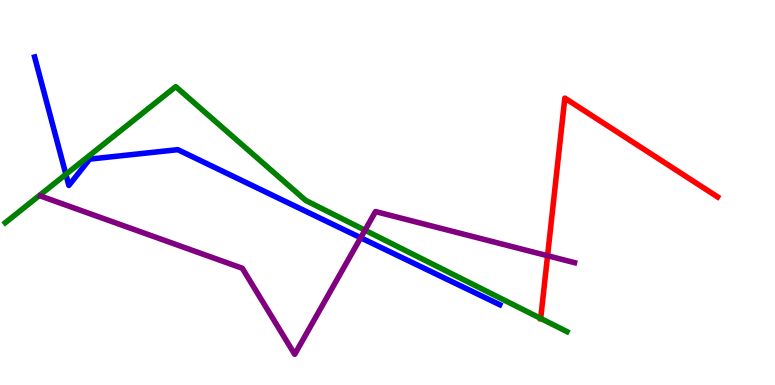[{'lines': ['blue', 'red'], 'intersections': []}, {'lines': ['green', 'red'], 'intersections': [{'x': 6.98, 'y': 1.73}]}, {'lines': ['purple', 'red'], 'intersections': [{'x': 7.07, 'y': 3.36}]}, {'lines': ['blue', 'green'], 'intersections': [{'x': 0.85, 'y': 5.47}]}, {'lines': ['blue', 'purple'], 'intersections': [{'x': 4.65, 'y': 3.82}]}, {'lines': ['green', 'purple'], 'intersections': [{'x': 4.71, 'y': 4.02}]}]